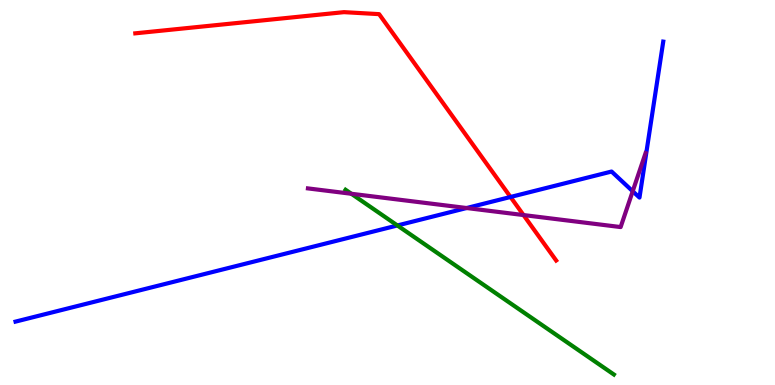[{'lines': ['blue', 'red'], 'intersections': [{'x': 6.59, 'y': 4.88}]}, {'lines': ['green', 'red'], 'intersections': []}, {'lines': ['purple', 'red'], 'intersections': [{'x': 6.75, 'y': 4.41}]}, {'lines': ['blue', 'green'], 'intersections': [{'x': 5.13, 'y': 4.14}]}, {'lines': ['blue', 'purple'], 'intersections': [{'x': 6.02, 'y': 4.6}, {'x': 8.16, 'y': 5.03}]}, {'lines': ['green', 'purple'], 'intersections': [{'x': 4.53, 'y': 4.97}]}]